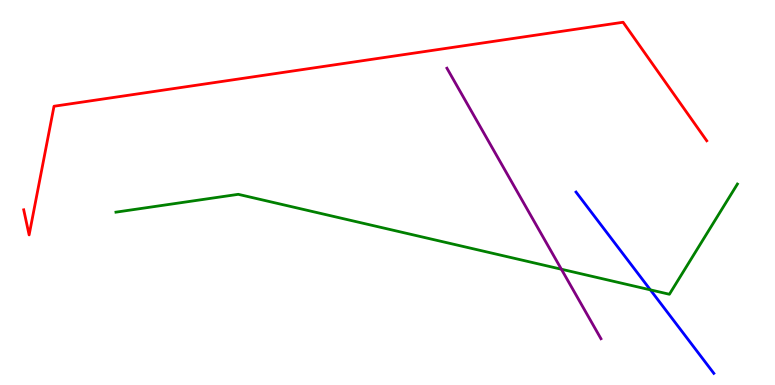[{'lines': ['blue', 'red'], 'intersections': []}, {'lines': ['green', 'red'], 'intersections': []}, {'lines': ['purple', 'red'], 'intersections': []}, {'lines': ['blue', 'green'], 'intersections': [{'x': 8.39, 'y': 2.47}]}, {'lines': ['blue', 'purple'], 'intersections': []}, {'lines': ['green', 'purple'], 'intersections': [{'x': 7.24, 'y': 3.01}]}]